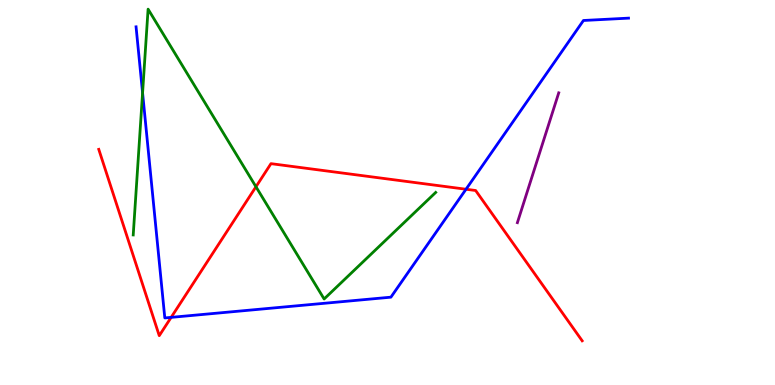[{'lines': ['blue', 'red'], 'intersections': [{'x': 2.21, 'y': 1.76}, {'x': 6.01, 'y': 5.08}]}, {'lines': ['green', 'red'], 'intersections': [{'x': 3.3, 'y': 5.15}]}, {'lines': ['purple', 'red'], 'intersections': []}, {'lines': ['blue', 'green'], 'intersections': [{'x': 1.84, 'y': 7.59}]}, {'lines': ['blue', 'purple'], 'intersections': []}, {'lines': ['green', 'purple'], 'intersections': []}]